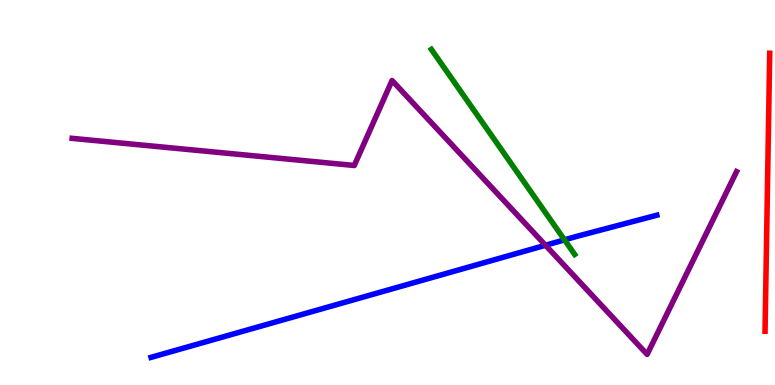[{'lines': ['blue', 'red'], 'intersections': []}, {'lines': ['green', 'red'], 'intersections': []}, {'lines': ['purple', 'red'], 'intersections': []}, {'lines': ['blue', 'green'], 'intersections': [{'x': 7.28, 'y': 3.77}]}, {'lines': ['blue', 'purple'], 'intersections': [{'x': 7.04, 'y': 3.63}]}, {'lines': ['green', 'purple'], 'intersections': []}]